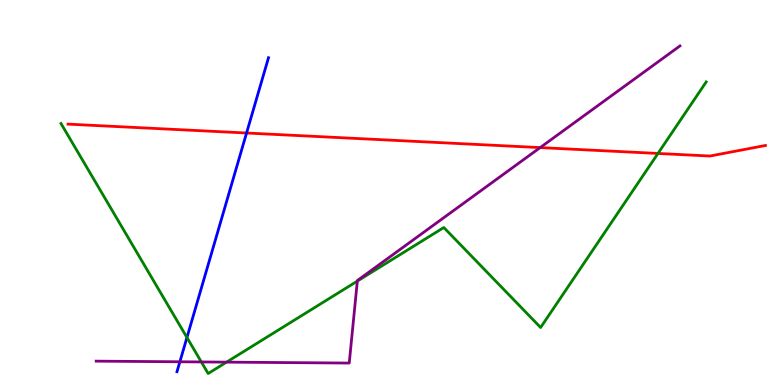[{'lines': ['blue', 'red'], 'intersections': [{'x': 3.18, 'y': 6.55}]}, {'lines': ['green', 'red'], 'intersections': [{'x': 8.49, 'y': 6.01}]}, {'lines': ['purple', 'red'], 'intersections': [{'x': 6.97, 'y': 6.17}]}, {'lines': ['blue', 'green'], 'intersections': [{'x': 2.41, 'y': 1.23}]}, {'lines': ['blue', 'purple'], 'intersections': [{'x': 2.32, 'y': 0.603}]}, {'lines': ['green', 'purple'], 'intersections': [{'x': 2.6, 'y': 0.599}, {'x': 2.92, 'y': 0.594}, {'x': 4.61, 'y': 2.7}]}]